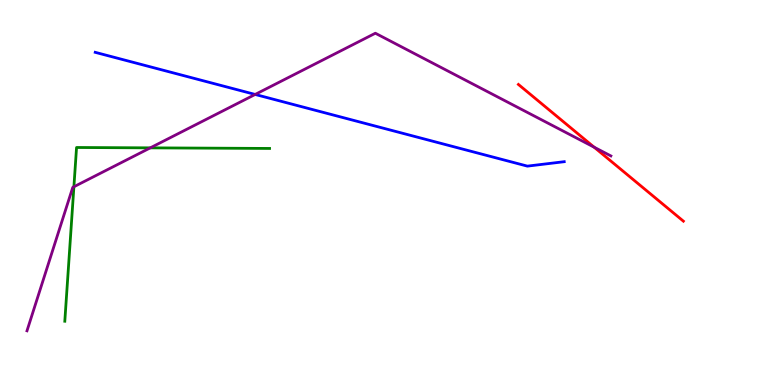[{'lines': ['blue', 'red'], 'intersections': []}, {'lines': ['green', 'red'], 'intersections': []}, {'lines': ['purple', 'red'], 'intersections': [{'x': 7.67, 'y': 6.18}]}, {'lines': ['blue', 'green'], 'intersections': []}, {'lines': ['blue', 'purple'], 'intersections': [{'x': 3.29, 'y': 7.55}]}, {'lines': ['green', 'purple'], 'intersections': [{'x': 0.954, 'y': 5.15}, {'x': 1.94, 'y': 6.16}]}]